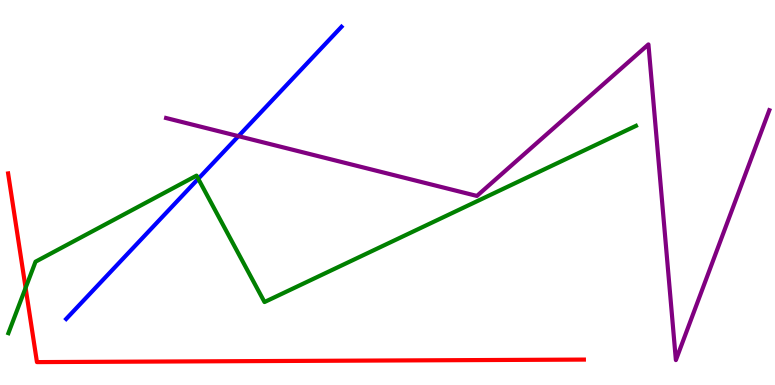[{'lines': ['blue', 'red'], 'intersections': []}, {'lines': ['green', 'red'], 'intersections': [{'x': 0.33, 'y': 2.52}]}, {'lines': ['purple', 'red'], 'intersections': []}, {'lines': ['blue', 'green'], 'intersections': [{'x': 2.56, 'y': 5.36}]}, {'lines': ['blue', 'purple'], 'intersections': [{'x': 3.08, 'y': 6.46}]}, {'lines': ['green', 'purple'], 'intersections': []}]